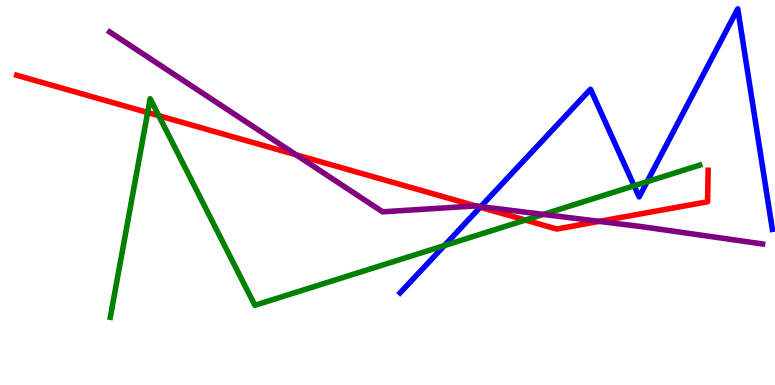[{'lines': ['blue', 'red'], 'intersections': [{'x': 6.2, 'y': 4.62}]}, {'lines': ['green', 'red'], 'intersections': [{'x': 1.91, 'y': 7.08}, {'x': 2.05, 'y': 6.99}, {'x': 6.78, 'y': 4.28}]}, {'lines': ['purple', 'red'], 'intersections': [{'x': 3.82, 'y': 5.98}, {'x': 6.14, 'y': 4.65}, {'x': 7.73, 'y': 4.25}]}, {'lines': ['blue', 'green'], 'intersections': [{'x': 5.73, 'y': 3.62}, {'x': 8.18, 'y': 5.17}, {'x': 8.35, 'y': 5.28}]}, {'lines': ['blue', 'purple'], 'intersections': [{'x': 6.2, 'y': 4.63}]}, {'lines': ['green', 'purple'], 'intersections': [{'x': 7.01, 'y': 4.43}]}]